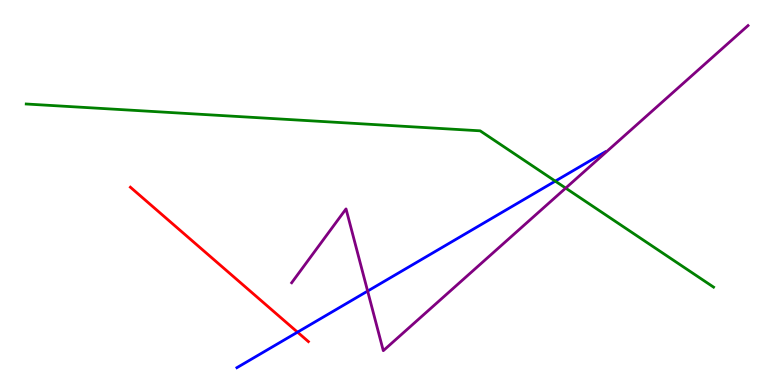[{'lines': ['blue', 'red'], 'intersections': [{'x': 3.84, 'y': 1.37}]}, {'lines': ['green', 'red'], 'intersections': []}, {'lines': ['purple', 'red'], 'intersections': []}, {'lines': ['blue', 'green'], 'intersections': [{'x': 7.16, 'y': 5.3}]}, {'lines': ['blue', 'purple'], 'intersections': [{'x': 4.74, 'y': 2.44}]}, {'lines': ['green', 'purple'], 'intersections': [{'x': 7.3, 'y': 5.11}]}]